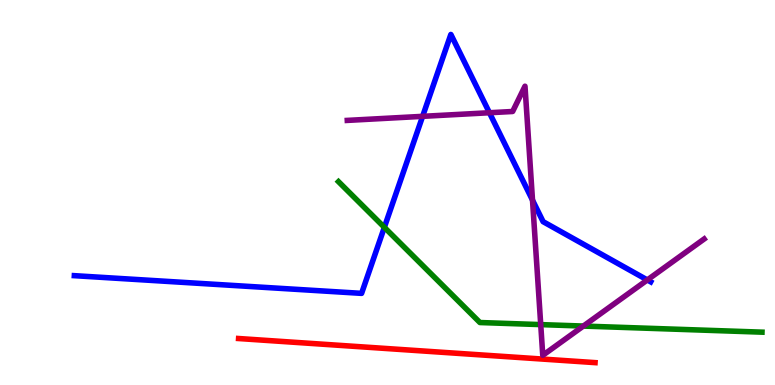[{'lines': ['blue', 'red'], 'intersections': []}, {'lines': ['green', 'red'], 'intersections': []}, {'lines': ['purple', 'red'], 'intersections': []}, {'lines': ['blue', 'green'], 'intersections': [{'x': 4.96, 'y': 4.1}]}, {'lines': ['blue', 'purple'], 'intersections': [{'x': 5.45, 'y': 6.98}, {'x': 6.32, 'y': 7.07}, {'x': 6.87, 'y': 4.8}, {'x': 8.35, 'y': 2.73}]}, {'lines': ['green', 'purple'], 'intersections': [{'x': 6.98, 'y': 1.57}, {'x': 7.53, 'y': 1.53}]}]